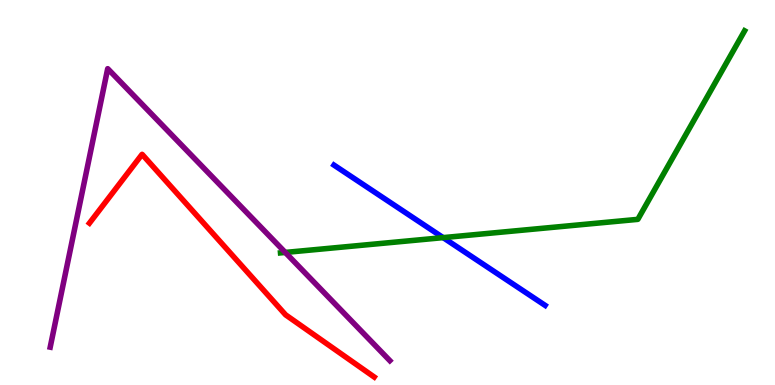[{'lines': ['blue', 'red'], 'intersections': []}, {'lines': ['green', 'red'], 'intersections': []}, {'lines': ['purple', 'red'], 'intersections': []}, {'lines': ['blue', 'green'], 'intersections': [{'x': 5.72, 'y': 3.83}]}, {'lines': ['blue', 'purple'], 'intersections': []}, {'lines': ['green', 'purple'], 'intersections': [{'x': 3.68, 'y': 3.44}]}]